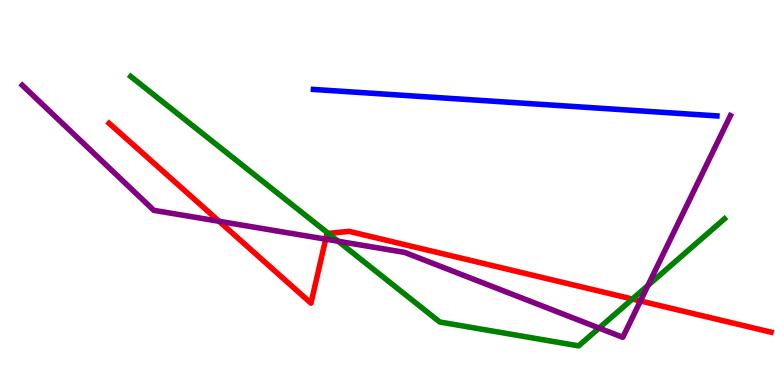[{'lines': ['blue', 'red'], 'intersections': []}, {'lines': ['green', 'red'], 'intersections': [{'x': 4.24, 'y': 3.94}, {'x': 8.16, 'y': 2.23}]}, {'lines': ['purple', 'red'], 'intersections': [{'x': 2.83, 'y': 4.25}, {'x': 4.2, 'y': 3.79}, {'x': 8.26, 'y': 2.18}]}, {'lines': ['blue', 'green'], 'intersections': []}, {'lines': ['blue', 'purple'], 'intersections': []}, {'lines': ['green', 'purple'], 'intersections': [{'x': 4.36, 'y': 3.73}, {'x': 7.73, 'y': 1.48}, {'x': 8.36, 'y': 2.59}]}]